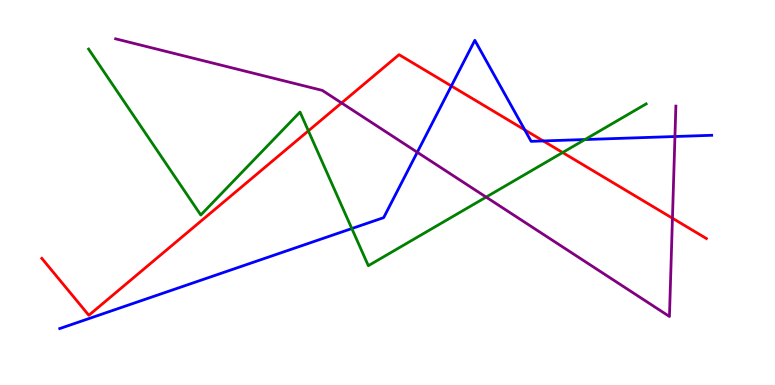[{'lines': ['blue', 'red'], 'intersections': [{'x': 5.82, 'y': 7.77}, {'x': 6.77, 'y': 6.63}, {'x': 7.01, 'y': 6.34}]}, {'lines': ['green', 'red'], 'intersections': [{'x': 3.98, 'y': 6.6}, {'x': 7.26, 'y': 6.04}]}, {'lines': ['purple', 'red'], 'intersections': [{'x': 4.41, 'y': 7.33}, {'x': 8.68, 'y': 4.33}]}, {'lines': ['blue', 'green'], 'intersections': [{'x': 4.54, 'y': 4.06}, {'x': 7.55, 'y': 6.38}]}, {'lines': ['blue', 'purple'], 'intersections': [{'x': 5.38, 'y': 6.05}, {'x': 8.71, 'y': 6.45}]}, {'lines': ['green', 'purple'], 'intersections': [{'x': 6.27, 'y': 4.88}]}]